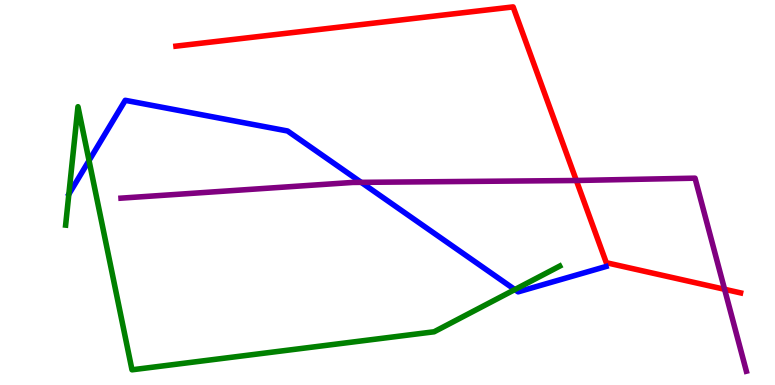[{'lines': ['blue', 'red'], 'intersections': []}, {'lines': ['green', 'red'], 'intersections': []}, {'lines': ['purple', 'red'], 'intersections': [{'x': 7.44, 'y': 5.31}, {'x': 9.35, 'y': 2.49}]}, {'lines': ['blue', 'green'], 'intersections': [{'x': 1.15, 'y': 5.83}, {'x': 6.64, 'y': 2.48}]}, {'lines': ['blue', 'purple'], 'intersections': [{'x': 4.66, 'y': 5.26}]}, {'lines': ['green', 'purple'], 'intersections': []}]